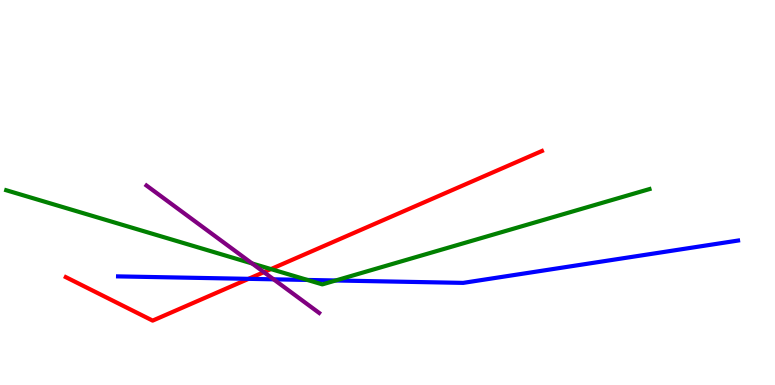[{'lines': ['blue', 'red'], 'intersections': [{'x': 3.21, 'y': 2.76}]}, {'lines': ['green', 'red'], 'intersections': [{'x': 3.5, 'y': 3.01}]}, {'lines': ['purple', 'red'], 'intersections': [{'x': 3.4, 'y': 2.93}]}, {'lines': ['blue', 'green'], 'intersections': [{'x': 3.97, 'y': 2.73}, {'x': 4.33, 'y': 2.71}]}, {'lines': ['blue', 'purple'], 'intersections': [{'x': 3.53, 'y': 2.75}]}, {'lines': ['green', 'purple'], 'intersections': [{'x': 3.25, 'y': 3.16}]}]